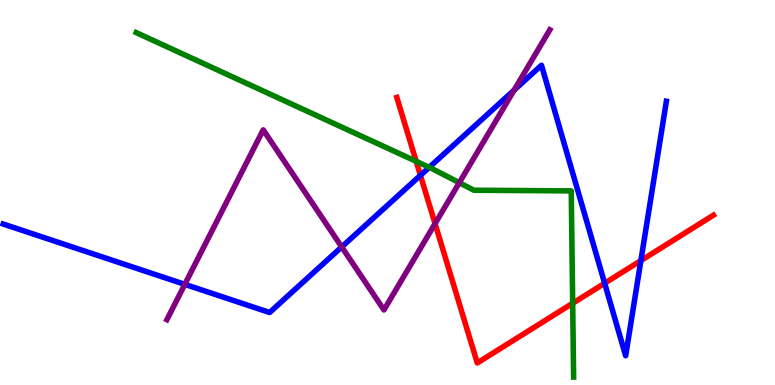[{'lines': ['blue', 'red'], 'intersections': [{'x': 5.42, 'y': 5.45}, {'x': 7.8, 'y': 2.64}, {'x': 8.27, 'y': 3.23}]}, {'lines': ['green', 'red'], 'intersections': [{'x': 5.37, 'y': 5.81}, {'x': 7.39, 'y': 2.12}]}, {'lines': ['purple', 'red'], 'intersections': [{'x': 5.61, 'y': 4.19}]}, {'lines': ['blue', 'green'], 'intersections': [{'x': 5.54, 'y': 5.65}]}, {'lines': ['blue', 'purple'], 'intersections': [{'x': 2.38, 'y': 2.61}, {'x': 4.41, 'y': 3.59}, {'x': 6.63, 'y': 7.66}]}, {'lines': ['green', 'purple'], 'intersections': [{'x': 5.93, 'y': 5.25}]}]